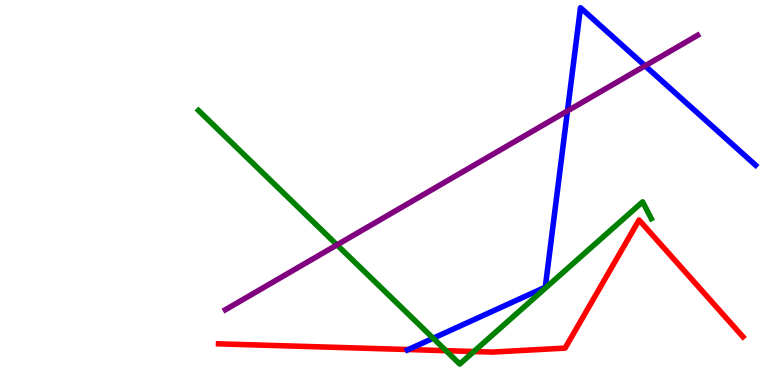[{'lines': ['blue', 'red'], 'intersections': [{'x': 5.27, 'y': 0.921}]}, {'lines': ['green', 'red'], 'intersections': [{'x': 5.75, 'y': 0.891}, {'x': 6.11, 'y': 0.87}]}, {'lines': ['purple', 'red'], 'intersections': []}, {'lines': ['blue', 'green'], 'intersections': [{'x': 5.59, 'y': 1.21}]}, {'lines': ['blue', 'purple'], 'intersections': [{'x': 7.32, 'y': 7.12}, {'x': 8.32, 'y': 8.29}]}, {'lines': ['green', 'purple'], 'intersections': [{'x': 4.35, 'y': 3.64}]}]